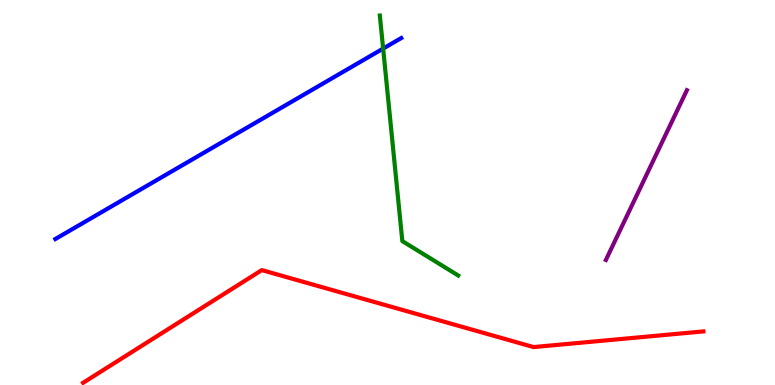[{'lines': ['blue', 'red'], 'intersections': []}, {'lines': ['green', 'red'], 'intersections': []}, {'lines': ['purple', 'red'], 'intersections': []}, {'lines': ['blue', 'green'], 'intersections': [{'x': 4.94, 'y': 8.74}]}, {'lines': ['blue', 'purple'], 'intersections': []}, {'lines': ['green', 'purple'], 'intersections': []}]